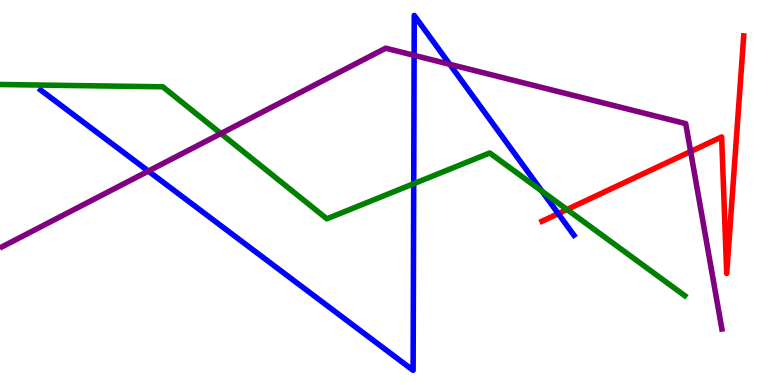[{'lines': ['blue', 'red'], 'intersections': [{'x': 7.2, 'y': 4.45}]}, {'lines': ['green', 'red'], 'intersections': [{'x': 7.32, 'y': 4.56}]}, {'lines': ['purple', 'red'], 'intersections': [{'x': 8.91, 'y': 6.06}]}, {'lines': ['blue', 'green'], 'intersections': [{'x': 5.34, 'y': 5.23}, {'x': 6.99, 'y': 5.03}]}, {'lines': ['blue', 'purple'], 'intersections': [{'x': 1.91, 'y': 5.56}, {'x': 5.34, 'y': 8.56}, {'x': 5.8, 'y': 8.33}]}, {'lines': ['green', 'purple'], 'intersections': [{'x': 2.85, 'y': 6.53}]}]